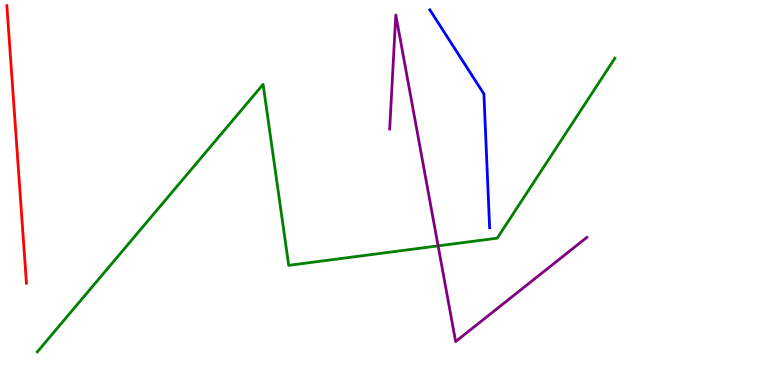[{'lines': ['blue', 'red'], 'intersections': []}, {'lines': ['green', 'red'], 'intersections': []}, {'lines': ['purple', 'red'], 'intersections': []}, {'lines': ['blue', 'green'], 'intersections': []}, {'lines': ['blue', 'purple'], 'intersections': []}, {'lines': ['green', 'purple'], 'intersections': [{'x': 5.65, 'y': 3.61}]}]